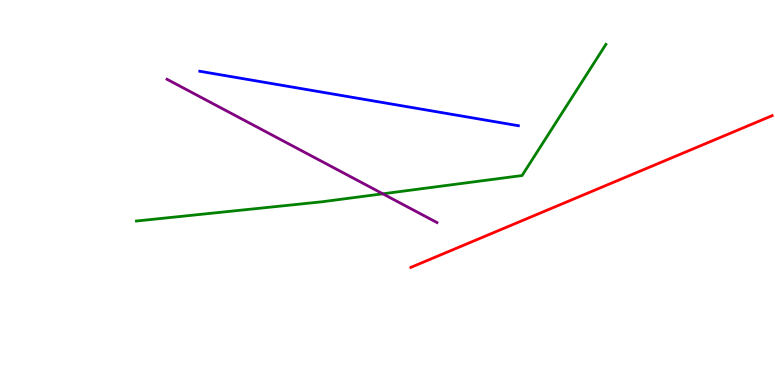[{'lines': ['blue', 'red'], 'intersections': []}, {'lines': ['green', 'red'], 'intersections': []}, {'lines': ['purple', 'red'], 'intersections': []}, {'lines': ['blue', 'green'], 'intersections': []}, {'lines': ['blue', 'purple'], 'intersections': []}, {'lines': ['green', 'purple'], 'intersections': [{'x': 4.94, 'y': 4.97}]}]